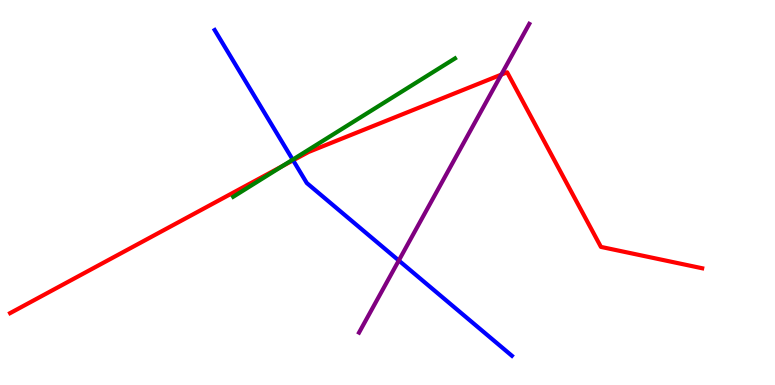[{'lines': ['blue', 'red'], 'intersections': [{'x': 3.78, 'y': 5.84}]}, {'lines': ['green', 'red'], 'intersections': [{'x': 3.64, 'y': 5.68}]}, {'lines': ['purple', 'red'], 'intersections': [{'x': 6.47, 'y': 8.06}]}, {'lines': ['blue', 'green'], 'intersections': [{'x': 3.78, 'y': 5.85}]}, {'lines': ['blue', 'purple'], 'intersections': [{'x': 5.15, 'y': 3.23}]}, {'lines': ['green', 'purple'], 'intersections': []}]